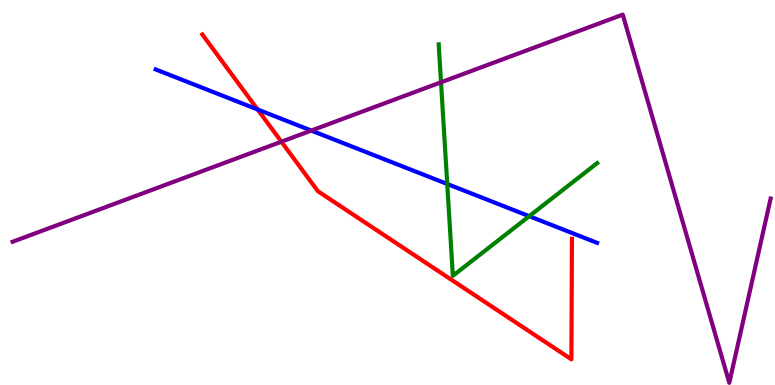[{'lines': ['blue', 'red'], 'intersections': [{'x': 3.32, 'y': 7.16}]}, {'lines': ['green', 'red'], 'intersections': []}, {'lines': ['purple', 'red'], 'intersections': [{'x': 3.63, 'y': 6.32}]}, {'lines': ['blue', 'green'], 'intersections': [{'x': 5.77, 'y': 5.22}, {'x': 6.83, 'y': 4.38}]}, {'lines': ['blue', 'purple'], 'intersections': [{'x': 4.02, 'y': 6.61}]}, {'lines': ['green', 'purple'], 'intersections': [{'x': 5.69, 'y': 7.86}]}]